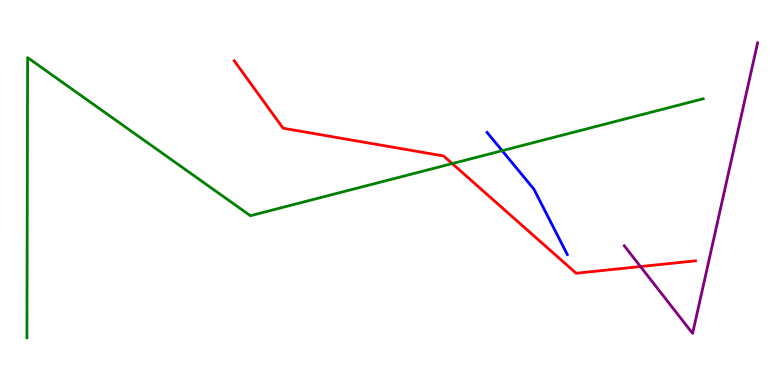[{'lines': ['blue', 'red'], 'intersections': []}, {'lines': ['green', 'red'], 'intersections': [{'x': 5.83, 'y': 5.75}]}, {'lines': ['purple', 'red'], 'intersections': [{'x': 8.26, 'y': 3.08}]}, {'lines': ['blue', 'green'], 'intersections': [{'x': 6.48, 'y': 6.09}]}, {'lines': ['blue', 'purple'], 'intersections': []}, {'lines': ['green', 'purple'], 'intersections': []}]